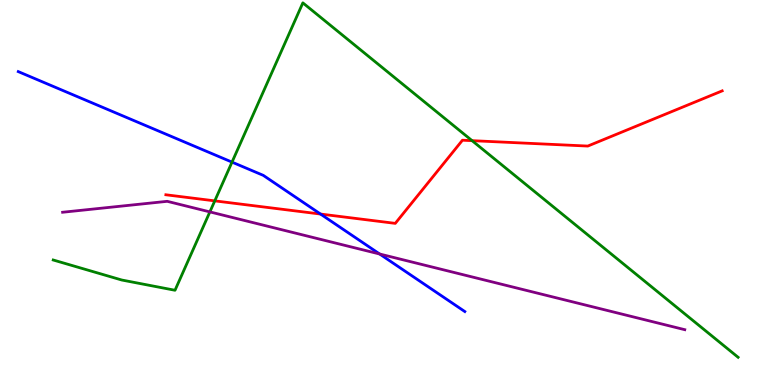[{'lines': ['blue', 'red'], 'intersections': [{'x': 4.14, 'y': 4.44}]}, {'lines': ['green', 'red'], 'intersections': [{'x': 2.77, 'y': 4.78}, {'x': 6.09, 'y': 6.35}]}, {'lines': ['purple', 'red'], 'intersections': []}, {'lines': ['blue', 'green'], 'intersections': [{'x': 2.99, 'y': 5.79}]}, {'lines': ['blue', 'purple'], 'intersections': [{'x': 4.9, 'y': 3.4}]}, {'lines': ['green', 'purple'], 'intersections': [{'x': 2.71, 'y': 4.5}]}]